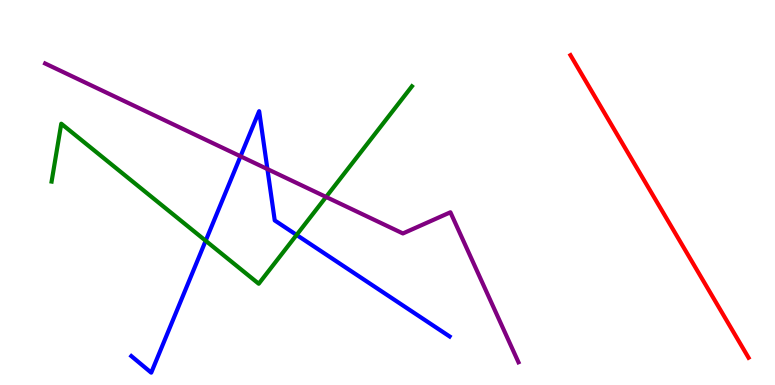[{'lines': ['blue', 'red'], 'intersections': []}, {'lines': ['green', 'red'], 'intersections': []}, {'lines': ['purple', 'red'], 'intersections': []}, {'lines': ['blue', 'green'], 'intersections': [{'x': 2.65, 'y': 3.75}, {'x': 3.83, 'y': 3.9}]}, {'lines': ['blue', 'purple'], 'intersections': [{'x': 3.1, 'y': 5.94}, {'x': 3.45, 'y': 5.61}]}, {'lines': ['green', 'purple'], 'intersections': [{'x': 4.21, 'y': 4.88}]}]